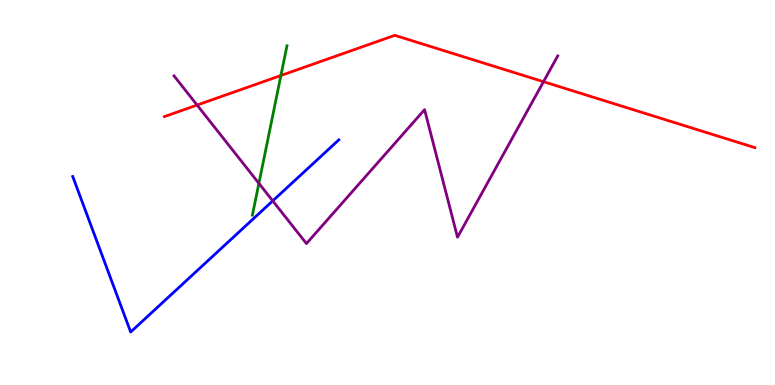[{'lines': ['blue', 'red'], 'intersections': []}, {'lines': ['green', 'red'], 'intersections': [{'x': 3.62, 'y': 8.04}]}, {'lines': ['purple', 'red'], 'intersections': [{'x': 2.54, 'y': 7.27}, {'x': 7.01, 'y': 7.88}]}, {'lines': ['blue', 'green'], 'intersections': []}, {'lines': ['blue', 'purple'], 'intersections': [{'x': 3.52, 'y': 4.78}]}, {'lines': ['green', 'purple'], 'intersections': [{'x': 3.34, 'y': 5.24}]}]